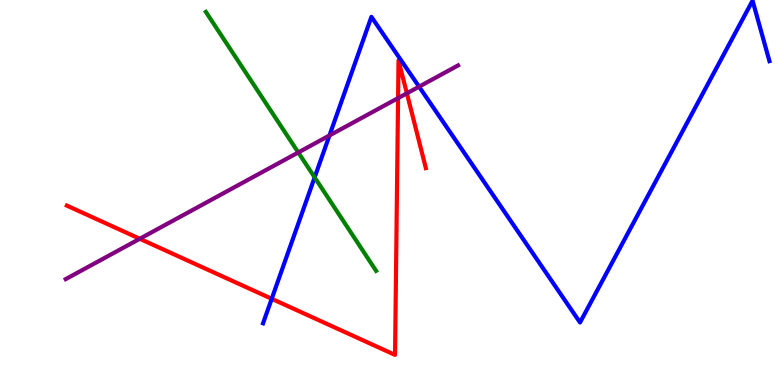[{'lines': ['blue', 'red'], 'intersections': [{'x': 3.51, 'y': 2.24}]}, {'lines': ['green', 'red'], 'intersections': []}, {'lines': ['purple', 'red'], 'intersections': [{'x': 1.8, 'y': 3.8}, {'x': 5.14, 'y': 7.45}, {'x': 5.25, 'y': 7.58}]}, {'lines': ['blue', 'green'], 'intersections': [{'x': 4.06, 'y': 5.39}]}, {'lines': ['blue', 'purple'], 'intersections': [{'x': 4.25, 'y': 6.48}, {'x': 5.41, 'y': 7.75}]}, {'lines': ['green', 'purple'], 'intersections': [{'x': 3.85, 'y': 6.04}]}]